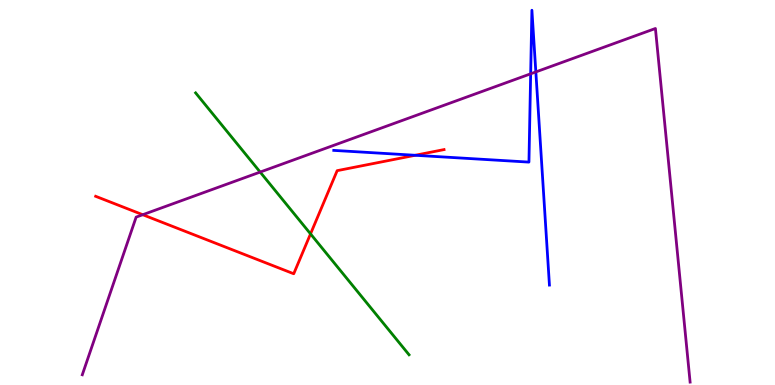[{'lines': ['blue', 'red'], 'intersections': [{'x': 5.36, 'y': 5.97}]}, {'lines': ['green', 'red'], 'intersections': [{'x': 4.01, 'y': 3.93}]}, {'lines': ['purple', 'red'], 'intersections': [{'x': 1.84, 'y': 4.42}]}, {'lines': ['blue', 'green'], 'intersections': []}, {'lines': ['blue', 'purple'], 'intersections': [{'x': 6.85, 'y': 8.08}, {'x': 6.91, 'y': 8.13}]}, {'lines': ['green', 'purple'], 'intersections': [{'x': 3.36, 'y': 5.53}]}]